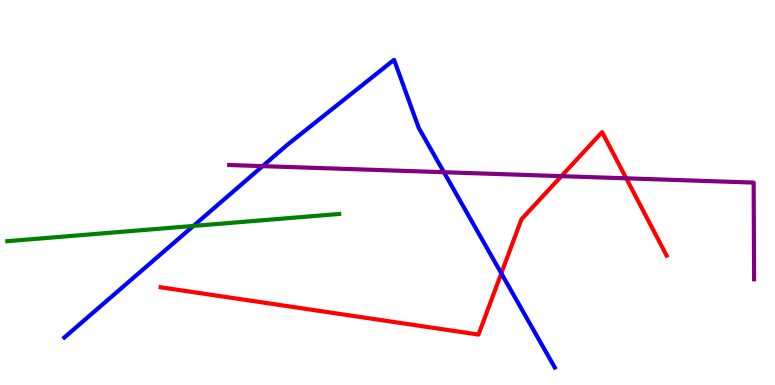[{'lines': ['blue', 'red'], 'intersections': [{'x': 6.47, 'y': 2.9}]}, {'lines': ['green', 'red'], 'intersections': []}, {'lines': ['purple', 'red'], 'intersections': [{'x': 7.24, 'y': 5.42}, {'x': 8.08, 'y': 5.37}]}, {'lines': ['blue', 'green'], 'intersections': [{'x': 2.5, 'y': 4.13}]}, {'lines': ['blue', 'purple'], 'intersections': [{'x': 3.39, 'y': 5.68}, {'x': 5.73, 'y': 5.53}]}, {'lines': ['green', 'purple'], 'intersections': []}]